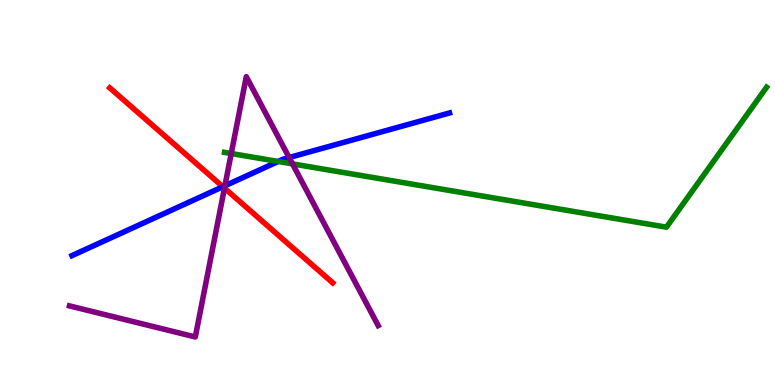[{'lines': ['blue', 'red'], 'intersections': [{'x': 2.88, 'y': 5.15}]}, {'lines': ['green', 'red'], 'intersections': []}, {'lines': ['purple', 'red'], 'intersections': [{'x': 2.9, 'y': 5.11}]}, {'lines': ['blue', 'green'], 'intersections': [{'x': 3.59, 'y': 5.81}]}, {'lines': ['blue', 'purple'], 'intersections': [{'x': 2.9, 'y': 5.17}, {'x': 3.73, 'y': 5.91}]}, {'lines': ['green', 'purple'], 'intersections': [{'x': 2.98, 'y': 6.01}, {'x': 3.77, 'y': 5.74}]}]